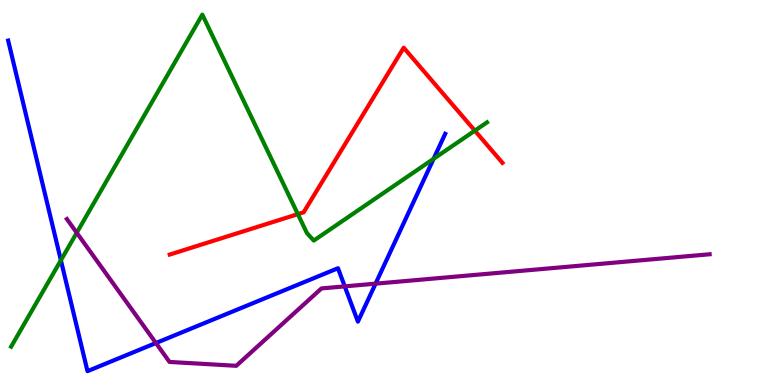[{'lines': ['blue', 'red'], 'intersections': []}, {'lines': ['green', 'red'], 'intersections': [{'x': 3.84, 'y': 4.44}, {'x': 6.13, 'y': 6.61}]}, {'lines': ['purple', 'red'], 'intersections': []}, {'lines': ['blue', 'green'], 'intersections': [{'x': 0.786, 'y': 3.24}, {'x': 5.59, 'y': 5.87}]}, {'lines': ['blue', 'purple'], 'intersections': [{'x': 2.01, 'y': 1.09}, {'x': 4.45, 'y': 2.56}, {'x': 4.85, 'y': 2.63}]}, {'lines': ['green', 'purple'], 'intersections': [{'x': 0.99, 'y': 3.95}]}]